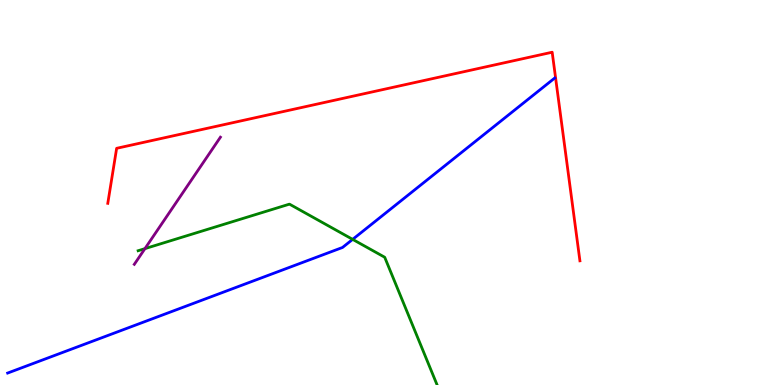[{'lines': ['blue', 'red'], 'intersections': []}, {'lines': ['green', 'red'], 'intersections': []}, {'lines': ['purple', 'red'], 'intersections': []}, {'lines': ['blue', 'green'], 'intersections': [{'x': 4.55, 'y': 3.78}]}, {'lines': ['blue', 'purple'], 'intersections': []}, {'lines': ['green', 'purple'], 'intersections': [{'x': 1.87, 'y': 3.54}]}]